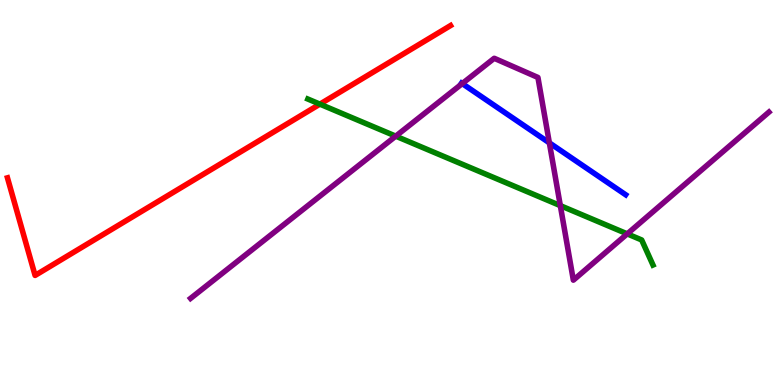[{'lines': ['blue', 'red'], 'intersections': []}, {'lines': ['green', 'red'], 'intersections': [{'x': 4.13, 'y': 7.3}]}, {'lines': ['purple', 'red'], 'intersections': []}, {'lines': ['blue', 'green'], 'intersections': []}, {'lines': ['blue', 'purple'], 'intersections': [{'x': 5.96, 'y': 7.83}, {'x': 7.09, 'y': 6.29}]}, {'lines': ['green', 'purple'], 'intersections': [{'x': 5.11, 'y': 6.46}, {'x': 7.23, 'y': 4.66}, {'x': 8.09, 'y': 3.93}]}]